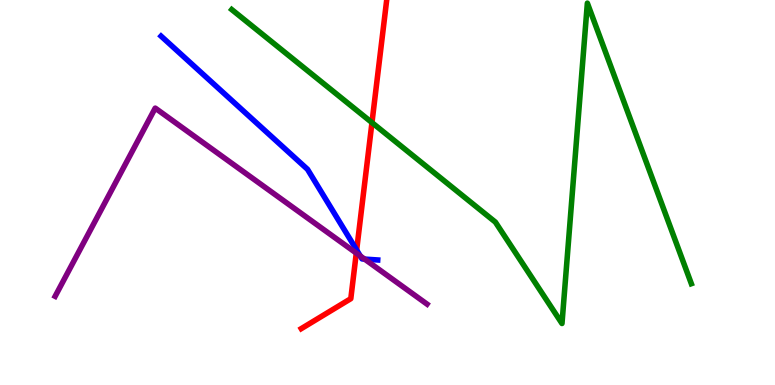[{'lines': ['blue', 'red'], 'intersections': [{'x': 4.6, 'y': 3.51}]}, {'lines': ['green', 'red'], 'intersections': [{'x': 4.8, 'y': 6.82}]}, {'lines': ['purple', 'red'], 'intersections': [{'x': 4.6, 'y': 3.43}]}, {'lines': ['blue', 'green'], 'intersections': []}, {'lines': ['blue', 'purple'], 'intersections': [{'x': 4.65, 'y': 3.35}, {'x': 4.7, 'y': 3.27}]}, {'lines': ['green', 'purple'], 'intersections': []}]